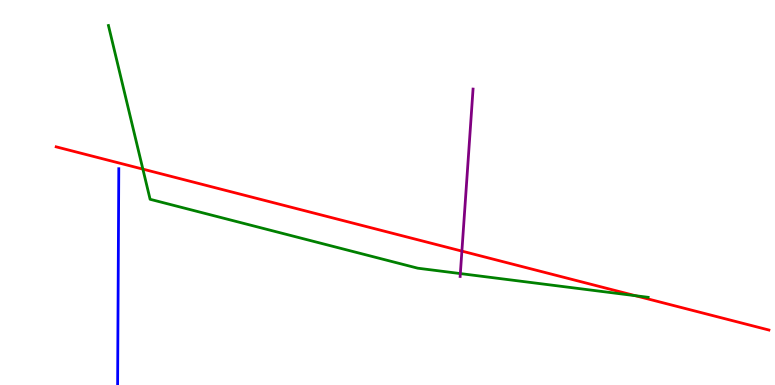[{'lines': ['blue', 'red'], 'intersections': []}, {'lines': ['green', 'red'], 'intersections': [{'x': 1.84, 'y': 5.61}, {'x': 8.2, 'y': 2.32}]}, {'lines': ['purple', 'red'], 'intersections': [{'x': 5.96, 'y': 3.48}]}, {'lines': ['blue', 'green'], 'intersections': []}, {'lines': ['blue', 'purple'], 'intersections': []}, {'lines': ['green', 'purple'], 'intersections': [{'x': 5.94, 'y': 2.89}]}]